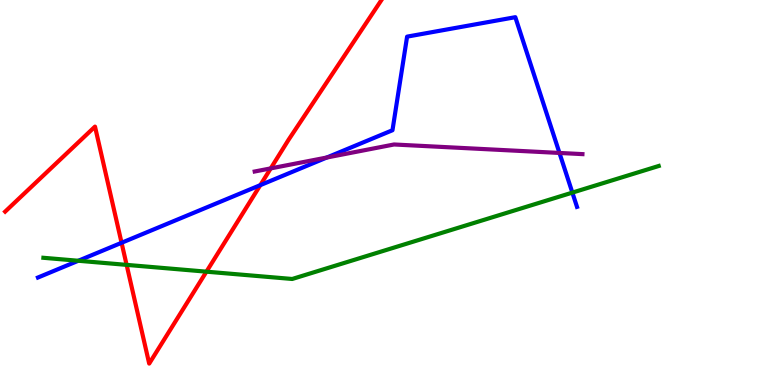[{'lines': ['blue', 'red'], 'intersections': [{'x': 1.57, 'y': 3.69}, {'x': 3.36, 'y': 5.19}]}, {'lines': ['green', 'red'], 'intersections': [{'x': 1.63, 'y': 3.12}, {'x': 2.66, 'y': 2.94}]}, {'lines': ['purple', 'red'], 'intersections': [{'x': 3.49, 'y': 5.63}]}, {'lines': ['blue', 'green'], 'intersections': [{'x': 1.01, 'y': 3.23}, {'x': 7.39, 'y': 5.0}]}, {'lines': ['blue', 'purple'], 'intersections': [{'x': 4.22, 'y': 5.91}, {'x': 7.22, 'y': 6.03}]}, {'lines': ['green', 'purple'], 'intersections': []}]